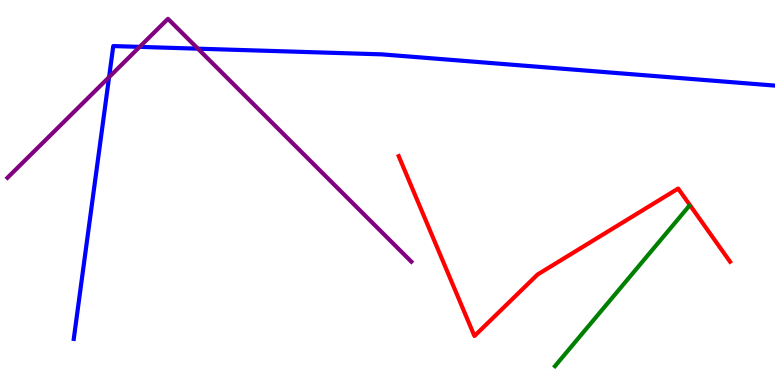[{'lines': ['blue', 'red'], 'intersections': []}, {'lines': ['green', 'red'], 'intersections': []}, {'lines': ['purple', 'red'], 'intersections': []}, {'lines': ['blue', 'green'], 'intersections': []}, {'lines': ['blue', 'purple'], 'intersections': [{'x': 1.41, 'y': 8.0}, {'x': 1.8, 'y': 8.78}, {'x': 2.55, 'y': 8.74}]}, {'lines': ['green', 'purple'], 'intersections': []}]